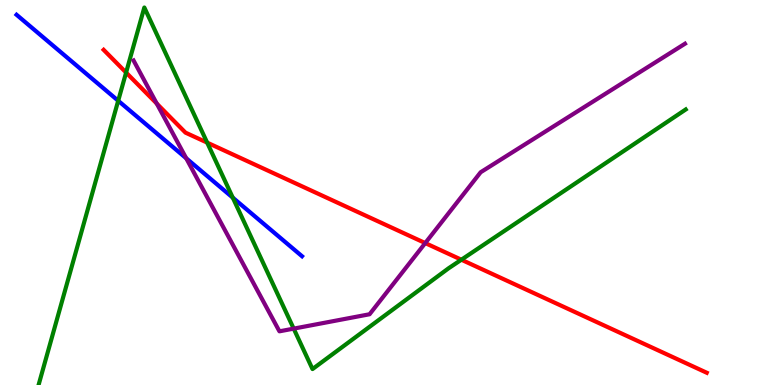[{'lines': ['blue', 'red'], 'intersections': []}, {'lines': ['green', 'red'], 'intersections': [{'x': 1.63, 'y': 8.12}, {'x': 2.67, 'y': 6.3}, {'x': 5.95, 'y': 3.25}]}, {'lines': ['purple', 'red'], 'intersections': [{'x': 2.02, 'y': 7.31}, {'x': 5.49, 'y': 3.69}]}, {'lines': ['blue', 'green'], 'intersections': [{'x': 1.53, 'y': 7.38}, {'x': 3.0, 'y': 4.87}]}, {'lines': ['blue', 'purple'], 'intersections': [{'x': 2.4, 'y': 5.89}]}, {'lines': ['green', 'purple'], 'intersections': [{'x': 3.79, 'y': 1.46}]}]